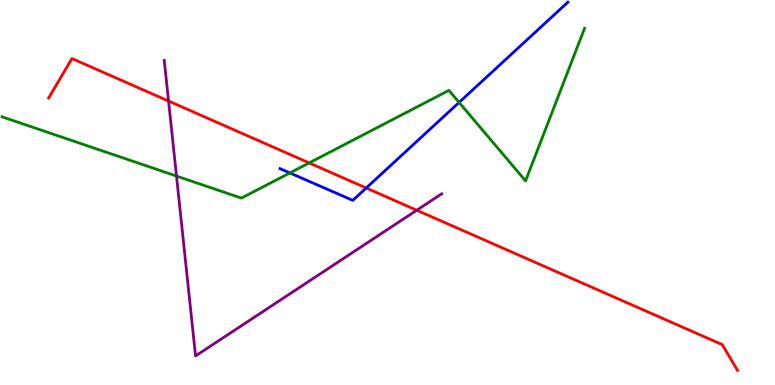[{'lines': ['blue', 'red'], 'intersections': [{'x': 4.73, 'y': 5.12}]}, {'lines': ['green', 'red'], 'intersections': [{'x': 3.99, 'y': 5.77}]}, {'lines': ['purple', 'red'], 'intersections': [{'x': 2.17, 'y': 7.38}, {'x': 5.38, 'y': 4.54}]}, {'lines': ['blue', 'green'], 'intersections': [{'x': 3.74, 'y': 5.51}, {'x': 5.92, 'y': 7.34}]}, {'lines': ['blue', 'purple'], 'intersections': []}, {'lines': ['green', 'purple'], 'intersections': [{'x': 2.28, 'y': 5.43}]}]